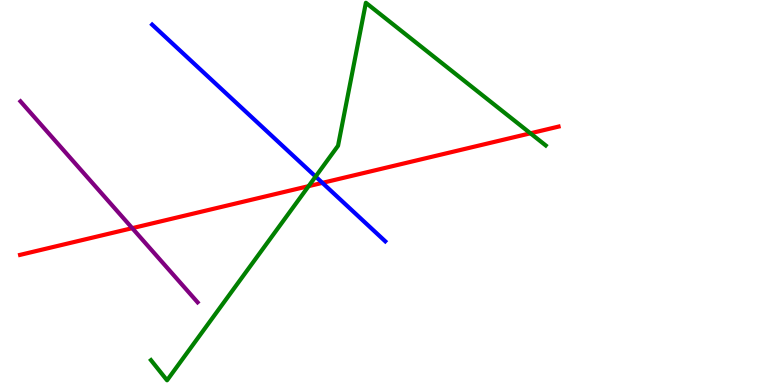[{'lines': ['blue', 'red'], 'intersections': [{'x': 4.16, 'y': 5.25}]}, {'lines': ['green', 'red'], 'intersections': [{'x': 3.98, 'y': 5.17}, {'x': 6.84, 'y': 6.54}]}, {'lines': ['purple', 'red'], 'intersections': [{'x': 1.71, 'y': 4.07}]}, {'lines': ['blue', 'green'], 'intersections': [{'x': 4.07, 'y': 5.41}]}, {'lines': ['blue', 'purple'], 'intersections': []}, {'lines': ['green', 'purple'], 'intersections': []}]